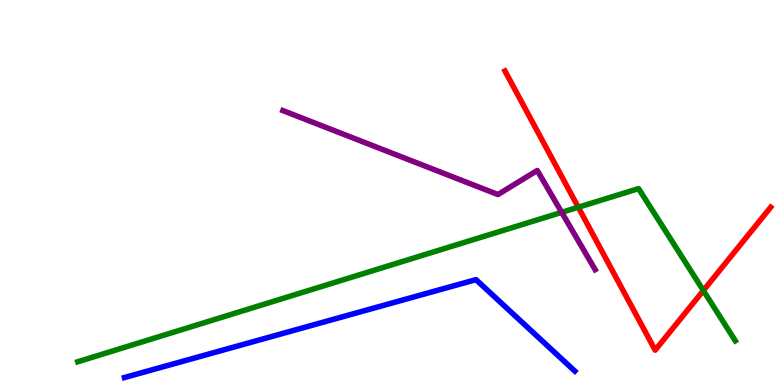[{'lines': ['blue', 'red'], 'intersections': []}, {'lines': ['green', 'red'], 'intersections': [{'x': 7.46, 'y': 4.62}, {'x': 9.08, 'y': 2.45}]}, {'lines': ['purple', 'red'], 'intersections': []}, {'lines': ['blue', 'green'], 'intersections': []}, {'lines': ['blue', 'purple'], 'intersections': []}, {'lines': ['green', 'purple'], 'intersections': [{'x': 7.25, 'y': 4.48}]}]